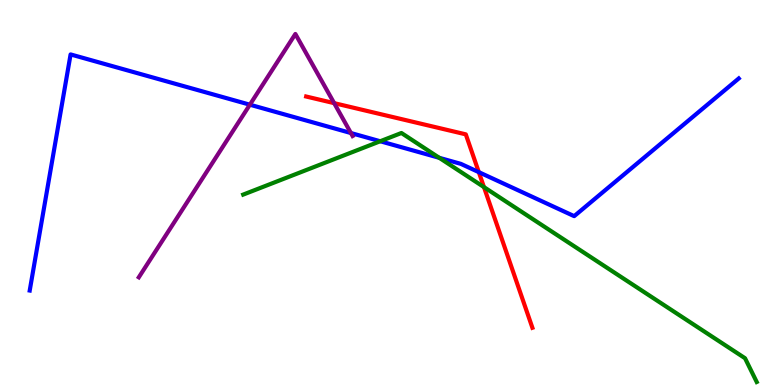[{'lines': ['blue', 'red'], 'intersections': [{'x': 6.18, 'y': 5.53}]}, {'lines': ['green', 'red'], 'intersections': [{'x': 6.24, 'y': 5.14}]}, {'lines': ['purple', 'red'], 'intersections': [{'x': 4.31, 'y': 7.32}]}, {'lines': ['blue', 'green'], 'intersections': [{'x': 4.91, 'y': 6.33}, {'x': 5.67, 'y': 5.9}]}, {'lines': ['blue', 'purple'], 'intersections': [{'x': 3.22, 'y': 7.28}, {'x': 4.53, 'y': 6.54}]}, {'lines': ['green', 'purple'], 'intersections': []}]